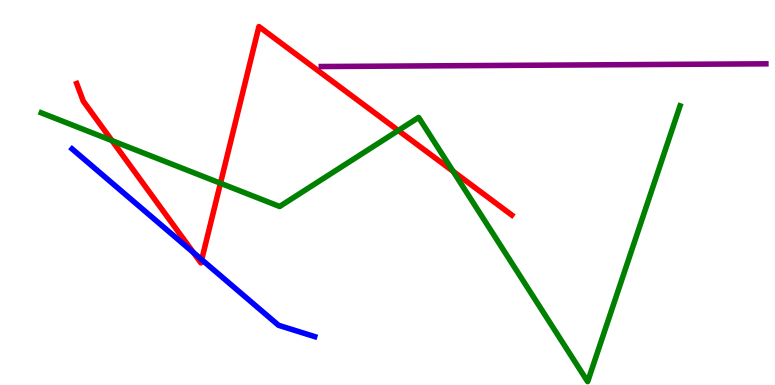[{'lines': ['blue', 'red'], 'intersections': [{'x': 2.49, 'y': 3.44}, {'x': 2.6, 'y': 3.26}]}, {'lines': ['green', 'red'], 'intersections': [{'x': 1.44, 'y': 6.35}, {'x': 2.84, 'y': 5.24}, {'x': 5.14, 'y': 6.61}, {'x': 5.85, 'y': 5.55}]}, {'lines': ['purple', 'red'], 'intersections': []}, {'lines': ['blue', 'green'], 'intersections': []}, {'lines': ['blue', 'purple'], 'intersections': []}, {'lines': ['green', 'purple'], 'intersections': []}]